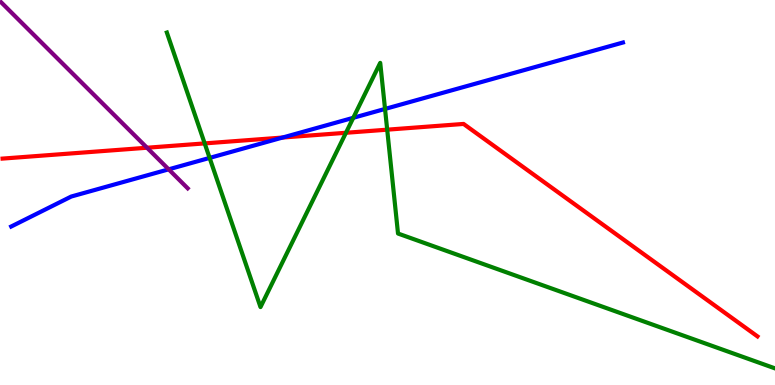[{'lines': ['blue', 'red'], 'intersections': [{'x': 3.65, 'y': 6.43}]}, {'lines': ['green', 'red'], 'intersections': [{'x': 2.64, 'y': 6.28}, {'x': 4.46, 'y': 6.55}, {'x': 5.0, 'y': 6.63}]}, {'lines': ['purple', 'red'], 'intersections': [{'x': 1.9, 'y': 6.16}]}, {'lines': ['blue', 'green'], 'intersections': [{'x': 2.7, 'y': 5.9}, {'x': 4.56, 'y': 6.94}, {'x': 4.97, 'y': 7.17}]}, {'lines': ['blue', 'purple'], 'intersections': [{'x': 2.18, 'y': 5.6}]}, {'lines': ['green', 'purple'], 'intersections': []}]